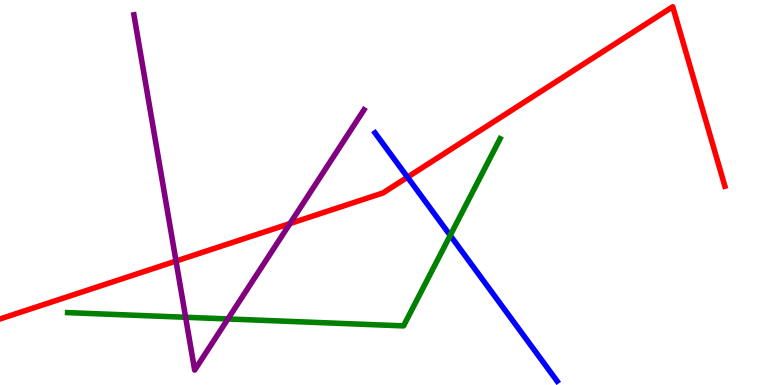[{'lines': ['blue', 'red'], 'intersections': [{'x': 5.26, 'y': 5.4}]}, {'lines': ['green', 'red'], 'intersections': []}, {'lines': ['purple', 'red'], 'intersections': [{'x': 2.27, 'y': 3.22}, {'x': 3.74, 'y': 4.19}]}, {'lines': ['blue', 'green'], 'intersections': [{'x': 5.81, 'y': 3.89}]}, {'lines': ['blue', 'purple'], 'intersections': []}, {'lines': ['green', 'purple'], 'intersections': [{'x': 2.4, 'y': 1.76}, {'x': 2.94, 'y': 1.72}]}]